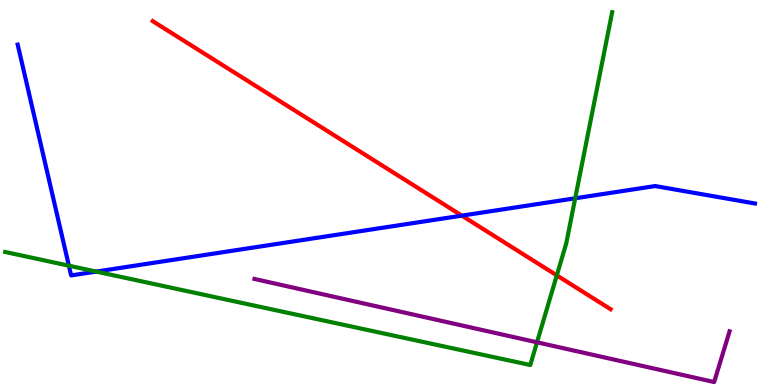[{'lines': ['blue', 'red'], 'intersections': [{'x': 5.96, 'y': 4.4}]}, {'lines': ['green', 'red'], 'intersections': [{'x': 7.18, 'y': 2.85}]}, {'lines': ['purple', 'red'], 'intersections': []}, {'lines': ['blue', 'green'], 'intersections': [{'x': 0.889, 'y': 3.1}, {'x': 1.24, 'y': 2.95}, {'x': 7.42, 'y': 4.85}]}, {'lines': ['blue', 'purple'], 'intersections': []}, {'lines': ['green', 'purple'], 'intersections': [{'x': 6.93, 'y': 1.11}]}]